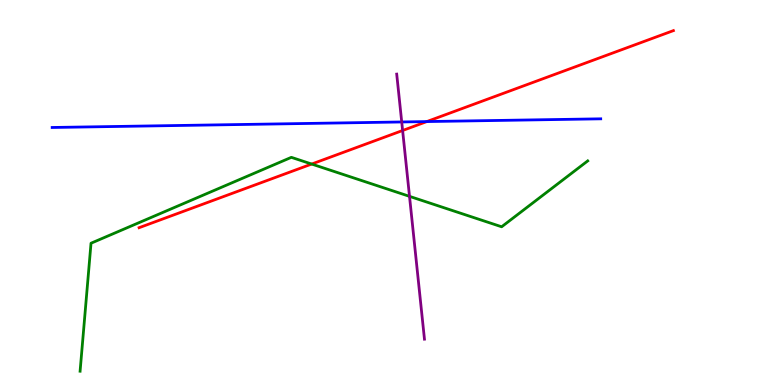[{'lines': ['blue', 'red'], 'intersections': [{'x': 5.51, 'y': 6.84}]}, {'lines': ['green', 'red'], 'intersections': [{'x': 4.02, 'y': 5.74}]}, {'lines': ['purple', 'red'], 'intersections': [{'x': 5.2, 'y': 6.61}]}, {'lines': ['blue', 'green'], 'intersections': []}, {'lines': ['blue', 'purple'], 'intersections': [{'x': 5.18, 'y': 6.83}]}, {'lines': ['green', 'purple'], 'intersections': [{'x': 5.28, 'y': 4.9}]}]